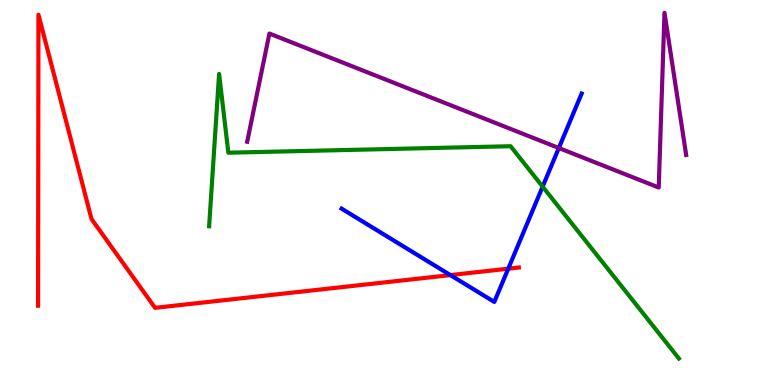[{'lines': ['blue', 'red'], 'intersections': [{'x': 5.81, 'y': 2.85}, {'x': 6.56, 'y': 3.02}]}, {'lines': ['green', 'red'], 'intersections': []}, {'lines': ['purple', 'red'], 'intersections': []}, {'lines': ['blue', 'green'], 'intersections': [{'x': 7.0, 'y': 5.15}]}, {'lines': ['blue', 'purple'], 'intersections': [{'x': 7.21, 'y': 6.16}]}, {'lines': ['green', 'purple'], 'intersections': []}]